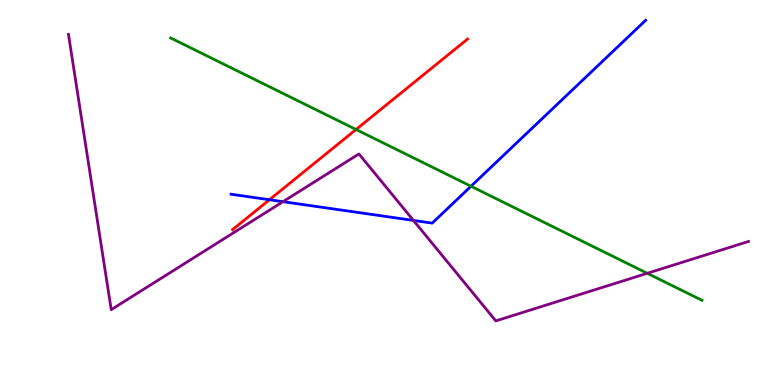[{'lines': ['blue', 'red'], 'intersections': [{'x': 3.48, 'y': 4.81}]}, {'lines': ['green', 'red'], 'intersections': [{'x': 4.59, 'y': 6.64}]}, {'lines': ['purple', 'red'], 'intersections': []}, {'lines': ['blue', 'green'], 'intersections': [{'x': 6.08, 'y': 5.16}]}, {'lines': ['blue', 'purple'], 'intersections': [{'x': 3.65, 'y': 4.76}, {'x': 5.33, 'y': 4.27}]}, {'lines': ['green', 'purple'], 'intersections': [{'x': 8.35, 'y': 2.9}]}]